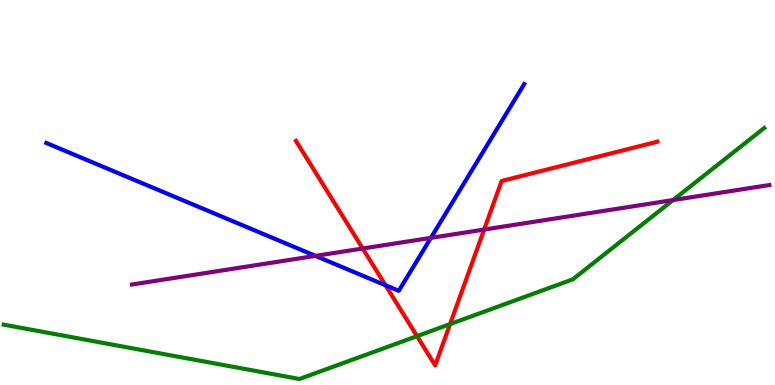[{'lines': ['blue', 'red'], 'intersections': [{'x': 4.97, 'y': 2.59}]}, {'lines': ['green', 'red'], 'intersections': [{'x': 5.38, 'y': 1.27}, {'x': 5.81, 'y': 1.58}]}, {'lines': ['purple', 'red'], 'intersections': [{'x': 4.68, 'y': 3.55}, {'x': 6.25, 'y': 4.04}]}, {'lines': ['blue', 'green'], 'intersections': []}, {'lines': ['blue', 'purple'], 'intersections': [{'x': 4.07, 'y': 3.35}, {'x': 5.56, 'y': 3.82}]}, {'lines': ['green', 'purple'], 'intersections': [{'x': 8.68, 'y': 4.8}]}]